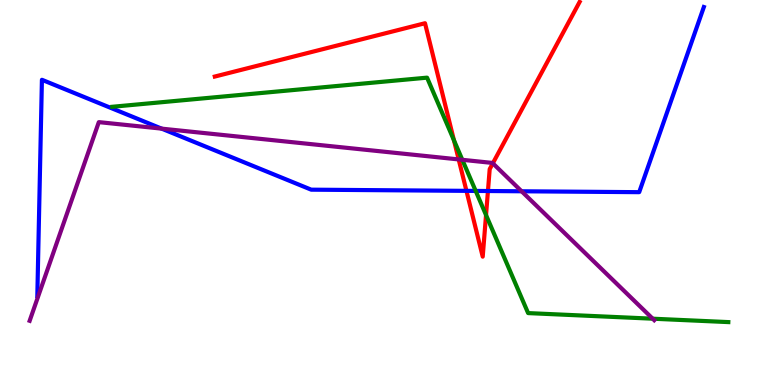[{'lines': ['blue', 'red'], 'intersections': [{'x': 6.02, 'y': 5.04}, {'x': 6.3, 'y': 5.04}]}, {'lines': ['green', 'red'], 'intersections': [{'x': 5.86, 'y': 6.36}, {'x': 6.27, 'y': 4.41}]}, {'lines': ['purple', 'red'], 'intersections': [{'x': 5.92, 'y': 5.86}, {'x': 6.36, 'y': 5.76}]}, {'lines': ['blue', 'green'], 'intersections': [{'x': 6.14, 'y': 5.04}]}, {'lines': ['blue', 'purple'], 'intersections': [{'x': 2.09, 'y': 6.66}, {'x': 6.73, 'y': 5.03}]}, {'lines': ['green', 'purple'], 'intersections': [{'x': 5.97, 'y': 5.85}, {'x': 8.42, 'y': 1.72}]}]